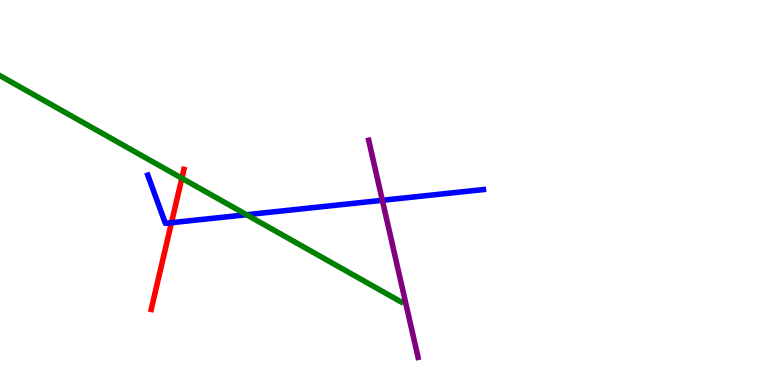[{'lines': ['blue', 'red'], 'intersections': [{'x': 2.21, 'y': 4.22}]}, {'lines': ['green', 'red'], 'intersections': [{'x': 2.35, 'y': 5.37}]}, {'lines': ['purple', 'red'], 'intersections': []}, {'lines': ['blue', 'green'], 'intersections': [{'x': 3.18, 'y': 4.42}]}, {'lines': ['blue', 'purple'], 'intersections': [{'x': 4.93, 'y': 4.8}]}, {'lines': ['green', 'purple'], 'intersections': []}]